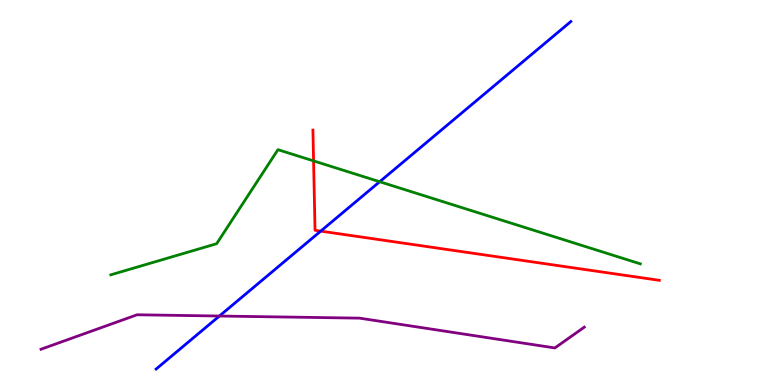[{'lines': ['blue', 'red'], 'intersections': [{'x': 4.14, 'y': 4.0}]}, {'lines': ['green', 'red'], 'intersections': [{'x': 4.05, 'y': 5.82}]}, {'lines': ['purple', 'red'], 'intersections': []}, {'lines': ['blue', 'green'], 'intersections': [{'x': 4.9, 'y': 5.28}]}, {'lines': ['blue', 'purple'], 'intersections': [{'x': 2.83, 'y': 1.79}]}, {'lines': ['green', 'purple'], 'intersections': []}]